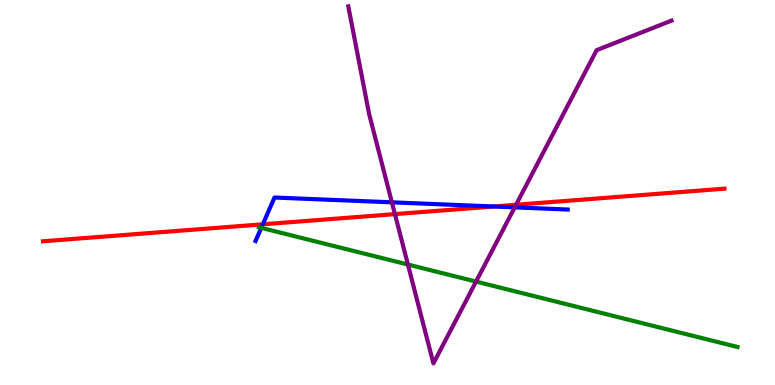[{'lines': ['blue', 'red'], 'intersections': [{'x': 3.39, 'y': 4.17}, {'x': 6.37, 'y': 4.64}]}, {'lines': ['green', 'red'], 'intersections': []}, {'lines': ['purple', 'red'], 'intersections': [{'x': 5.1, 'y': 4.44}, {'x': 6.66, 'y': 4.68}]}, {'lines': ['blue', 'green'], 'intersections': [{'x': 3.37, 'y': 4.08}]}, {'lines': ['blue', 'purple'], 'intersections': [{'x': 5.06, 'y': 4.74}, {'x': 6.64, 'y': 4.61}]}, {'lines': ['green', 'purple'], 'intersections': [{'x': 5.26, 'y': 3.13}, {'x': 6.14, 'y': 2.69}]}]